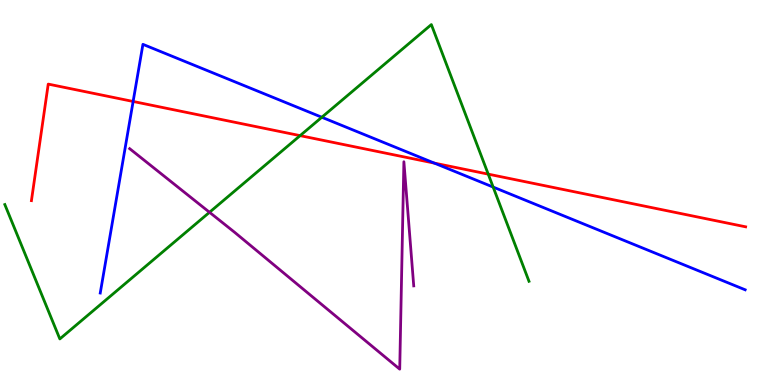[{'lines': ['blue', 'red'], 'intersections': [{'x': 1.72, 'y': 7.36}, {'x': 5.6, 'y': 5.76}]}, {'lines': ['green', 'red'], 'intersections': [{'x': 3.87, 'y': 6.48}, {'x': 6.3, 'y': 5.48}]}, {'lines': ['purple', 'red'], 'intersections': []}, {'lines': ['blue', 'green'], 'intersections': [{'x': 4.15, 'y': 6.95}, {'x': 6.36, 'y': 5.14}]}, {'lines': ['blue', 'purple'], 'intersections': []}, {'lines': ['green', 'purple'], 'intersections': [{'x': 2.7, 'y': 4.49}]}]